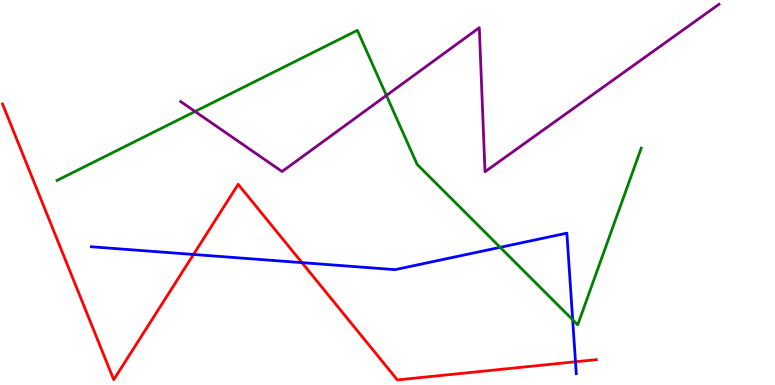[{'lines': ['blue', 'red'], 'intersections': [{'x': 2.5, 'y': 3.39}, {'x': 3.9, 'y': 3.18}, {'x': 7.43, 'y': 0.604}]}, {'lines': ['green', 'red'], 'intersections': []}, {'lines': ['purple', 'red'], 'intersections': []}, {'lines': ['blue', 'green'], 'intersections': [{'x': 6.45, 'y': 3.58}, {'x': 7.39, 'y': 1.69}]}, {'lines': ['blue', 'purple'], 'intersections': []}, {'lines': ['green', 'purple'], 'intersections': [{'x': 2.52, 'y': 7.1}, {'x': 4.99, 'y': 7.52}]}]